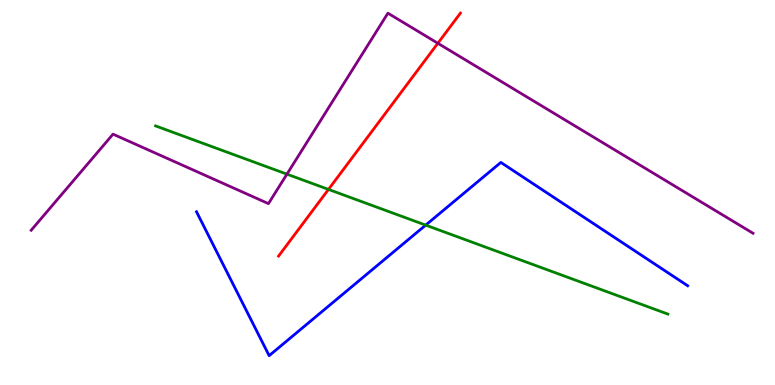[{'lines': ['blue', 'red'], 'intersections': []}, {'lines': ['green', 'red'], 'intersections': [{'x': 4.24, 'y': 5.08}]}, {'lines': ['purple', 'red'], 'intersections': [{'x': 5.65, 'y': 8.88}]}, {'lines': ['blue', 'green'], 'intersections': [{'x': 5.49, 'y': 4.15}]}, {'lines': ['blue', 'purple'], 'intersections': []}, {'lines': ['green', 'purple'], 'intersections': [{'x': 3.7, 'y': 5.48}]}]